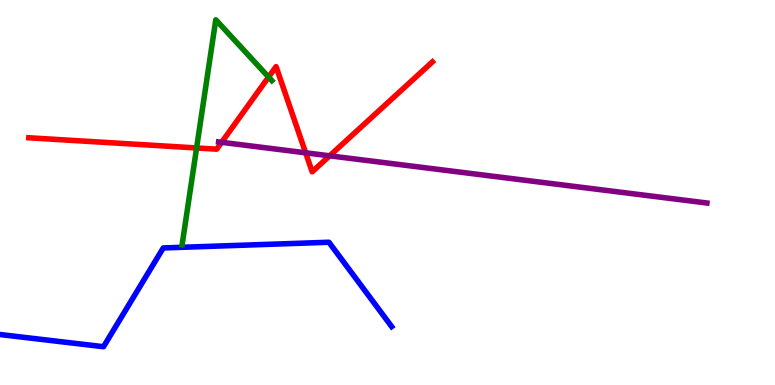[{'lines': ['blue', 'red'], 'intersections': []}, {'lines': ['green', 'red'], 'intersections': [{'x': 2.54, 'y': 6.16}, {'x': 3.47, 'y': 8.0}]}, {'lines': ['purple', 'red'], 'intersections': [{'x': 2.86, 'y': 6.3}, {'x': 3.94, 'y': 6.03}, {'x': 4.25, 'y': 5.95}]}, {'lines': ['blue', 'green'], 'intersections': []}, {'lines': ['blue', 'purple'], 'intersections': []}, {'lines': ['green', 'purple'], 'intersections': []}]